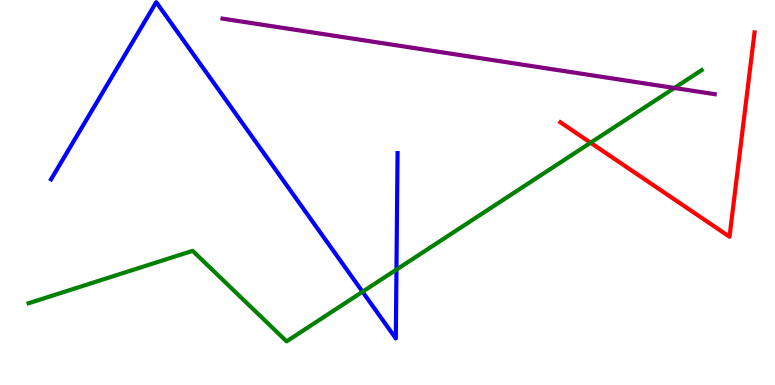[{'lines': ['blue', 'red'], 'intersections': []}, {'lines': ['green', 'red'], 'intersections': [{'x': 7.62, 'y': 6.29}]}, {'lines': ['purple', 'red'], 'intersections': []}, {'lines': ['blue', 'green'], 'intersections': [{'x': 4.68, 'y': 2.42}, {'x': 5.12, 'y': 3.0}]}, {'lines': ['blue', 'purple'], 'intersections': []}, {'lines': ['green', 'purple'], 'intersections': [{'x': 8.7, 'y': 7.71}]}]